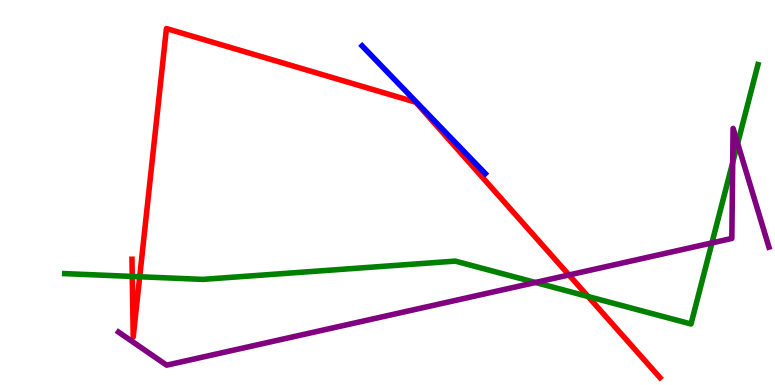[{'lines': ['blue', 'red'], 'intersections': []}, {'lines': ['green', 'red'], 'intersections': [{'x': 1.71, 'y': 2.82}, {'x': 1.8, 'y': 2.81}, {'x': 7.59, 'y': 2.3}]}, {'lines': ['purple', 'red'], 'intersections': [{'x': 7.34, 'y': 2.86}]}, {'lines': ['blue', 'green'], 'intersections': []}, {'lines': ['blue', 'purple'], 'intersections': []}, {'lines': ['green', 'purple'], 'intersections': [{'x': 6.91, 'y': 2.66}, {'x': 9.19, 'y': 3.69}, {'x': 9.45, 'y': 5.78}, {'x': 9.52, 'y': 6.28}]}]